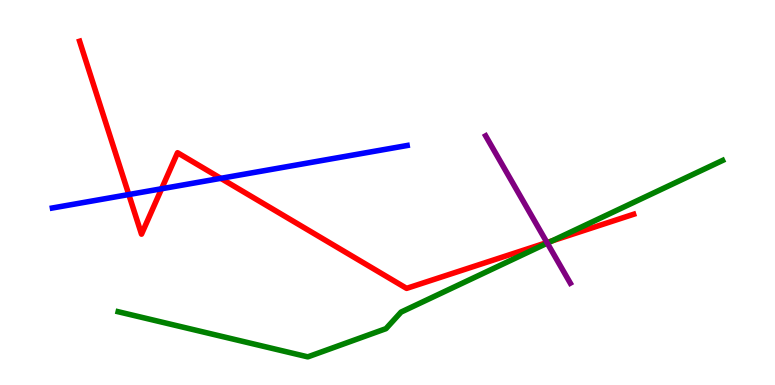[{'lines': ['blue', 'red'], 'intersections': [{'x': 1.66, 'y': 4.95}, {'x': 2.09, 'y': 5.1}, {'x': 2.85, 'y': 5.37}]}, {'lines': ['green', 'red'], 'intersections': [{'x': 7.12, 'y': 3.74}]}, {'lines': ['purple', 'red'], 'intersections': [{'x': 7.06, 'y': 3.7}]}, {'lines': ['blue', 'green'], 'intersections': []}, {'lines': ['blue', 'purple'], 'intersections': []}, {'lines': ['green', 'purple'], 'intersections': [{'x': 7.06, 'y': 3.69}]}]